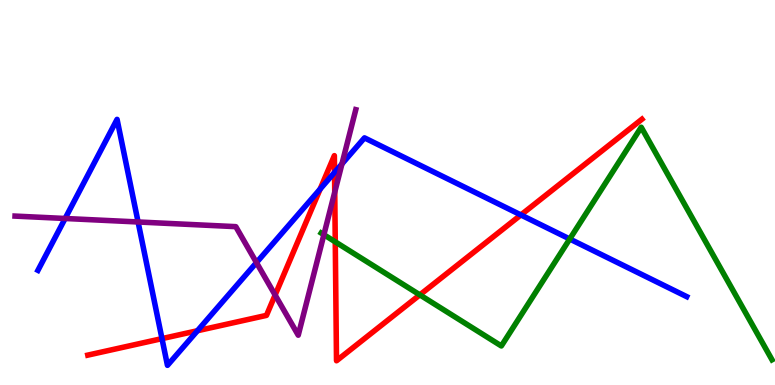[{'lines': ['blue', 'red'], 'intersections': [{'x': 2.09, 'y': 1.2}, {'x': 2.55, 'y': 1.41}, {'x': 4.13, 'y': 5.09}, {'x': 4.32, 'y': 5.52}, {'x': 6.72, 'y': 4.42}]}, {'lines': ['green', 'red'], 'intersections': [{'x': 4.33, 'y': 3.72}, {'x': 5.42, 'y': 2.34}]}, {'lines': ['purple', 'red'], 'intersections': [{'x': 3.55, 'y': 2.34}, {'x': 4.32, 'y': 5.01}]}, {'lines': ['blue', 'green'], 'intersections': [{'x': 7.35, 'y': 3.79}]}, {'lines': ['blue', 'purple'], 'intersections': [{'x': 0.84, 'y': 4.32}, {'x': 1.78, 'y': 4.23}, {'x': 3.31, 'y': 3.18}, {'x': 4.41, 'y': 5.74}]}, {'lines': ['green', 'purple'], 'intersections': [{'x': 4.18, 'y': 3.9}]}]